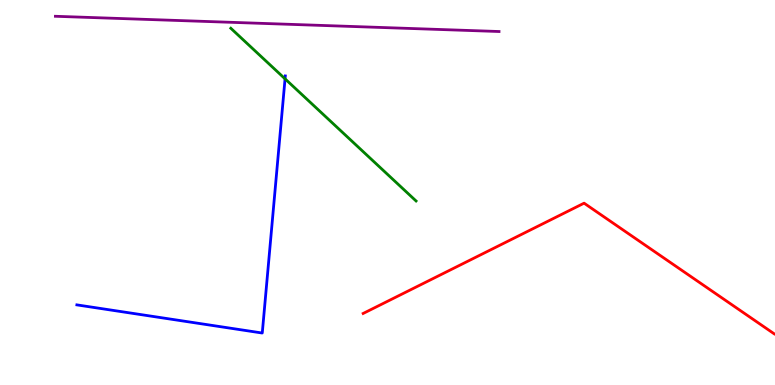[{'lines': ['blue', 'red'], 'intersections': []}, {'lines': ['green', 'red'], 'intersections': []}, {'lines': ['purple', 'red'], 'intersections': []}, {'lines': ['blue', 'green'], 'intersections': [{'x': 3.68, 'y': 7.95}]}, {'lines': ['blue', 'purple'], 'intersections': []}, {'lines': ['green', 'purple'], 'intersections': []}]